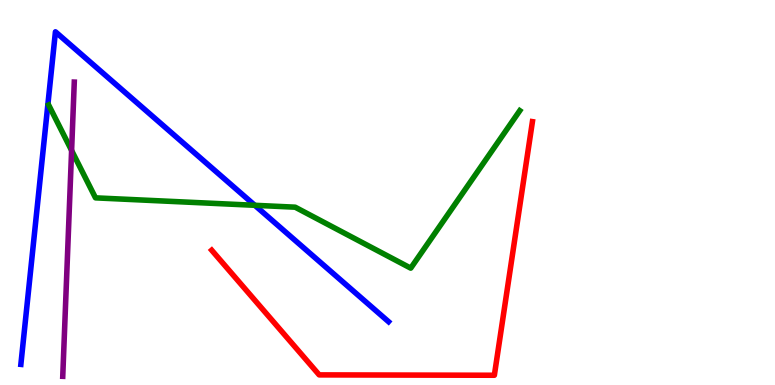[{'lines': ['blue', 'red'], 'intersections': []}, {'lines': ['green', 'red'], 'intersections': []}, {'lines': ['purple', 'red'], 'intersections': []}, {'lines': ['blue', 'green'], 'intersections': [{'x': 3.29, 'y': 4.67}]}, {'lines': ['blue', 'purple'], 'intersections': []}, {'lines': ['green', 'purple'], 'intersections': [{'x': 0.924, 'y': 6.09}]}]